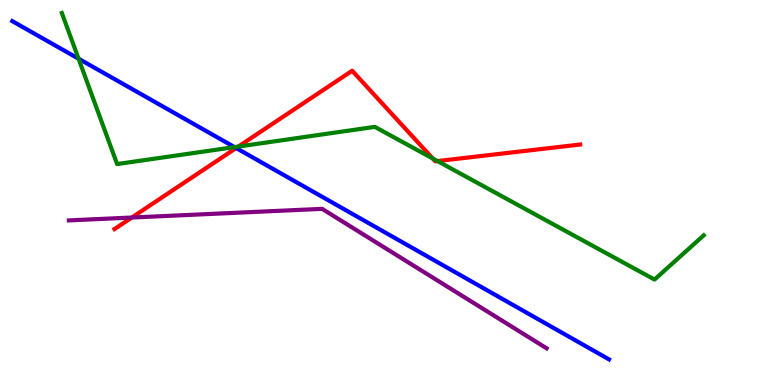[{'lines': ['blue', 'red'], 'intersections': [{'x': 3.05, 'y': 6.16}]}, {'lines': ['green', 'red'], 'intersections': [{'x': 3.08, 'y': 6.19}, {'x': 5.58, 'y': 5.88}, {'x': 5.64, 'y': 5.82}]}, {'lines': ['purple', 'red'], 'intersections': [{'x': 1.7, 'y': 4.35}]}, {'lines': ['blue', 'green'], 'intersections': [{'x': 1.01, 'y': 8.48}, {'x': 3.03, 'y': 6.18}]}, {'lines': ['blue', 'purple'], 'intersections': []}, {'lines': ['green', 'purple'], 'intersections': []}]